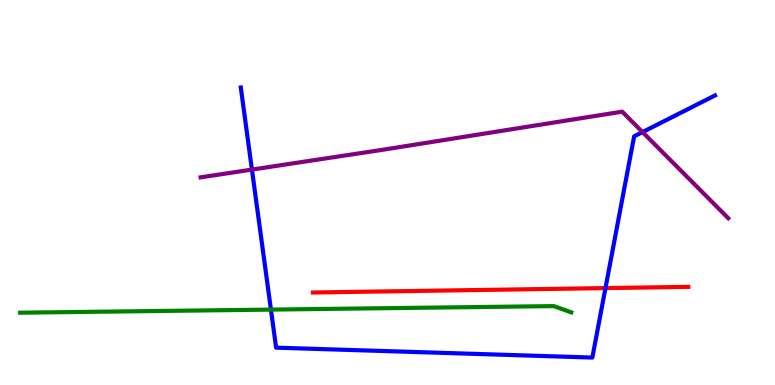[{'lines': ['blue', 'red'], 'intersections': [{'x': 7.81, 'y': 2.52}]}, {'lines': ['green', 'red'], 'intersections': []}, {'lines': ['purple', 'red'], 'intersections': []}, {'lines': ['blue', 'green'], 'intersections': [{'x': 3.5, 'y': 1.96}]}, {'lines': ['blue', 'purple'], 'intersections': [{'x': 3.25, 'y': 5.6}, {'x': 8.29, 'y': 6.57}]}, {'lines': ['green', 'purple'], 'intersections': []}]